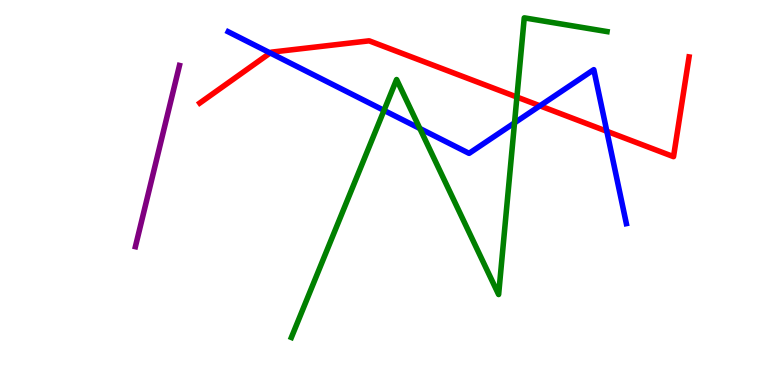[{'lines': ['blue', 'red'], 'intersections': [{'x': 3.49, 'y': 8.62}, {'x': 6.97, 'y': 7.25}, {'x': 7.83, 'y': 6.59}]}, {'lines': ['green', 'red'], 'intersections': [{'x': 6.67, 'y': 7.48}]}, {'lines': ['purple', 'red'], 'intersections': []}, {'lines': ['blue', 'green'], 'intersections': [{'x': 4.95, 'y': 7.13}, {'x': 5.42, 'y': 6.66}, {'x': 6.64, 'y': 6.81}]}, {'lines': ['blue', 'purple'], 'intersections': []}, {'lines': ['green', 'purple'], 'intersections': []}]